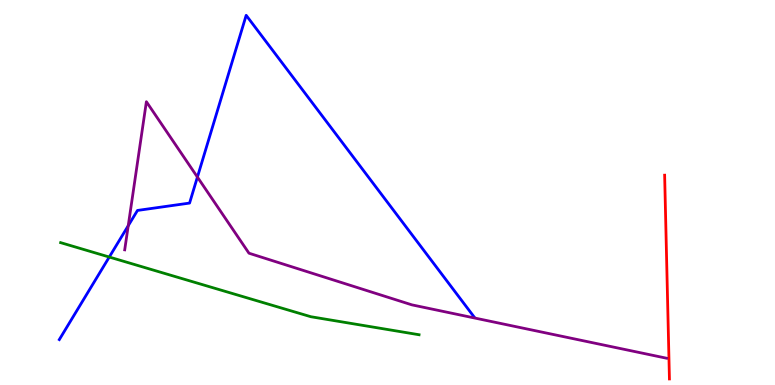[{'lines': ['blue', 'red'], 'intersections': []}, {'lines': ['green', 'red'], 'intersections': []}, {'lines': ['purple', 'red'], 'intersections': []}, {'lines': ['blue', 'green'], 'intersections': [{'x': 1.41, 'y': 3.32}]}, {'lines': ['blue', 'purple'], 'intersections': [{'x': 1.65, 'y': 4.14}, {'x': 2.55, 'y': 5.4}]}, {'lines': ['green', 'purple'], 'intersections': []}]